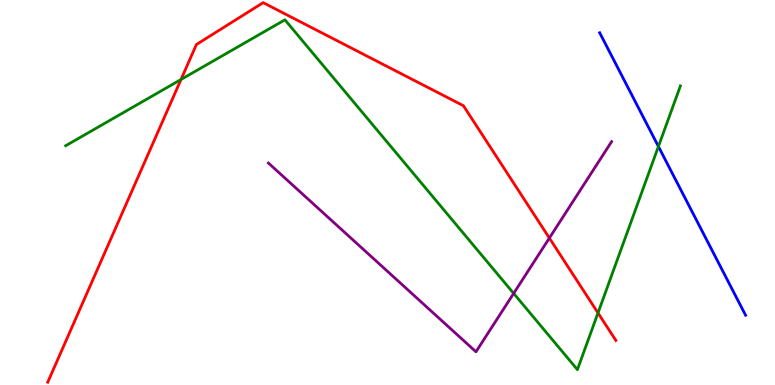[{'lines': ['blue', 'red'], 'intersections': []}, {'lines': ['green', 'red'], 'intersections': [{'x': 2.34, 'y': 7.94}, {'x': 7.72, 'y': 1.87}]}, {'lines': ['purple', 'red'], 'intersections': [{'x': 7.09, 'y': 3.82}]}, {'lines': ['blue', 'green'], 'intersections': [{'x': 8.5, 'y': 6.2}]}, {'lines': ['blue', 'purple'], 'intersections': []}, {'lines': ['green', 'purple'], 'intersections': [{'x': 6.63, 'y': 2.38}]}]